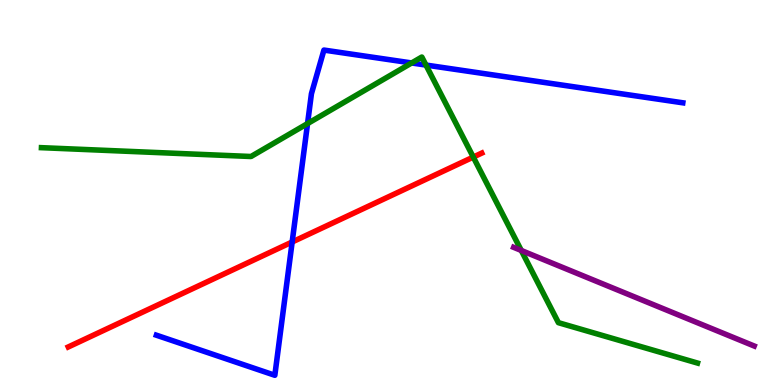[{'lines': ['blue', 'red'], 'intersections': [{'x': 3.77, 'y': 3.71}]}, {'lines': ['green', 'red'], 'intersections': [{'x': 6.11, 'y': 5.92}]}, {'lines': ['purple', 'red'], 'intersections': []}, {'lines': ['blue', 'green'], 'intersections': [{'x': 3.97, 'y': 6.79}, {'x': 5.31, 'y': 8.36}, {'x': 5.5, 'y': 8.31}]}, {'lines': ['blue', 'purple'], 'intersections': []}, {'lines': ['green', 'purple'], 'intersections': [{'x': 6.73, 'y': 3.49}]}]